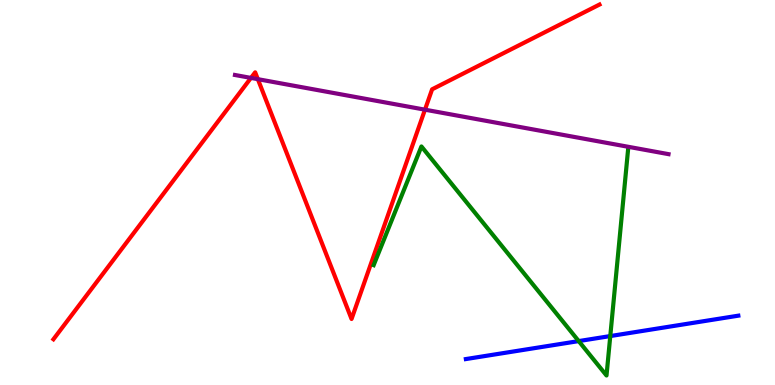[{'lines': ['blue', 'red'], 'intersections': []}, {'lines': ['green', 'red'], 'intersections': []}, {'lines': ['purple', 'red'], 'intersections': [{'x': 3.24, 'y': 7.98}, {'x': 3.33, 'y': 7.94}, {'x': 5.48, 'y': 7.15}]}, {'lines': ['blue', 'green'], 'intersections': [{'x': 7.47, 'y': 1.14}, {'x': 7.87, 'y': 1.27}]}, {'lines': ['blue', 'purple'], 'intersections': []}, {'lines': ['green', 'purple'], 'intersections': []}]